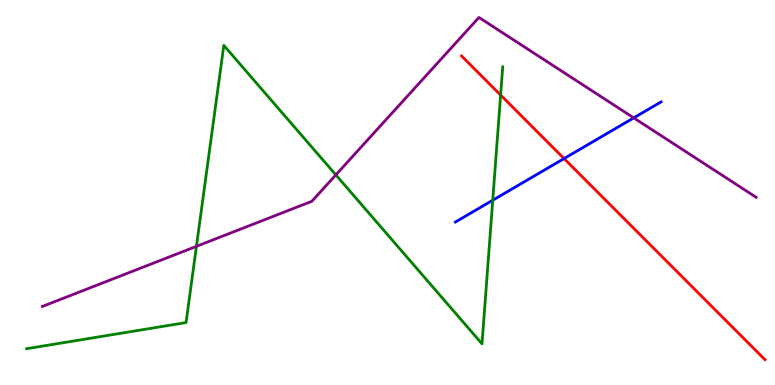[{'lines': ['blue', 'red'], 'intersections': [{'x': 7.28, 'y': 5.88}]}, {'lines': ['green', 'red'], 'intersections': [{'x': 6.46, 'y': 7.53}]}, {'lines': ['purple', 'red'], 'intersections': []}, {'lines': ['blue', 'green'], 'intersections': [{'x': 6.36, 'y': 4.8}]}, {'lines': ['blue', 'purple'], 'intersections': [{'x': 8.18, 'y': 6.94}]}, {'lines': ['green', 'purple'], 'intersections': [{'x': 2.53, 'y': 3.6}, {'x': 4.33, 'y': 5.46}]}]